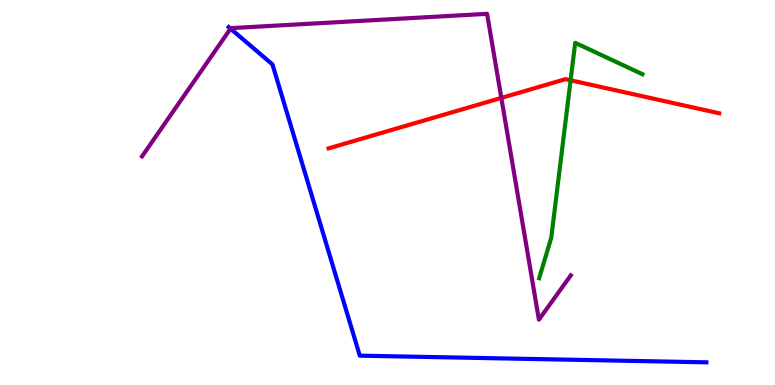[{'lines': ['blue', 'red'], 'intersections': []}, {'lines': ['green', 'red'], 'intersections': [{'x': 7.36, 'y': 7.91}]}, {'lines': ['purple', 'red'], 'intersections': [{'x': 6.47, 'y': 7.46}]}, {'lines': ['blue', 'green'], 'intersections': []}, {'lines': ['blue', 'purple'], 'intersections': [{'x': 2.97, 'y': 9.26}]}, {'lines': ['green', 'purple'], 'intersections': []}]